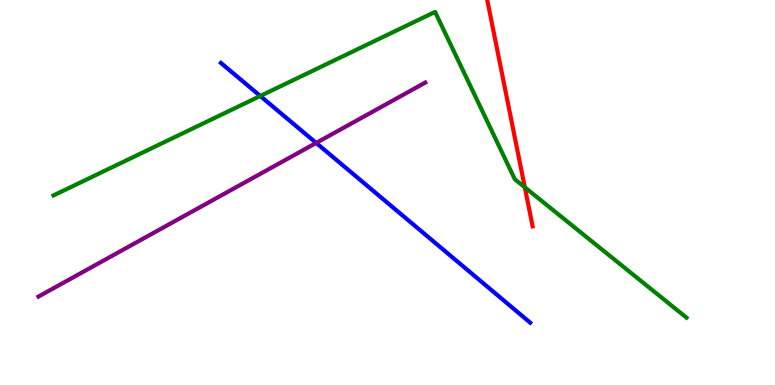[{'lines': ['blue', 'red'], 'intersections': []}, {'lines': ['green', 'red'], 'intersections': [{'x': 6.77, 'y': 5.13}]}, {'lines': ['purple', 'red'], 'intersections': []}, {'lines': ['blue', 'green'], 'intersections': [{'x': 3.36, 'y': 7.51}]}, {'lines': ['blue', 'purple'], 'intersections': [{'x': 4.08, 'y': 6.29}]}, {'lines': ['green', 'purple'], 'intersections': []}]